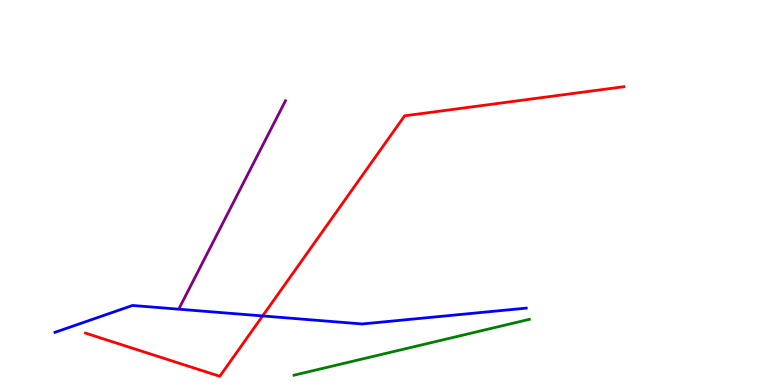[{'lines': ['blue', 'red'], 'intersections': [{'x': 3.39, 'y': 1.79}]}, {'lines': ['green', 'red'], 'intersections': []}, {'lines': ['purple', 'red'], 'intersections': []}, {'lines': ['blue', 'green'], 'intersections': []}, {'lines': ['blue', 'purple'], 'intersections': []}, {'lines': ['green', 'purple'], 'intersections': []}]